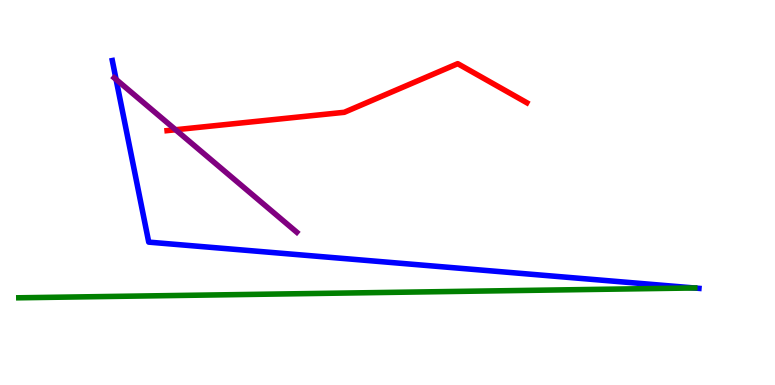[{'lines': ['blue', 'red'], 'intersections': []}, {'lines': ['green', 'red'], 'intersections': []}, {'lines': ['purple', 'red'], 'intersections': [{'x': 2.27, 'y': 6.63}]}, {'lines': ['blue', 'green'], 'intersections': [{'x': 8.96, 'y': 2.52}]}, {'lines': ['blue', 'purple'], 'intersections': [{'x': 1.5, 'y': 7.94}]}, {'lines': ['green', 'purple'], 'intersections': []}]